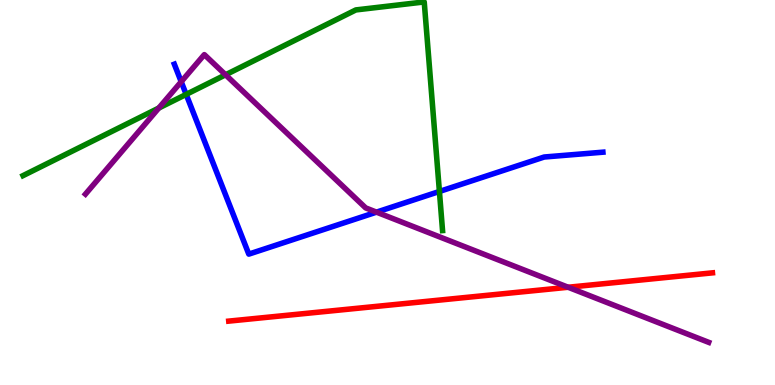[{'lines': ['blue', 'red'], 'intersections': []}, {'lines': ['green', 'red'], 'intersections': []}, {'lines': ['purple', 'red'], 'intersections': [{'x': 7.33, 'y': 2.54}]}, {'lines': ['blue', 'green'], 'intersections': [{'x': 2.4, 'y': 7.55}, {'x': 5.67, 'y': 5.03}]}, {'lines': ['blue', 'purple'], 'intersections': [{'x': 2.34, 'y': 7.88}, {'x': 4.86, 'y': 4.49}]}, {'lines': ['green', 'purple'], 'intersections': [{'x': 2.05, 'y': 7.19}, {'x': 2.91, 'y': 8.06}]}]